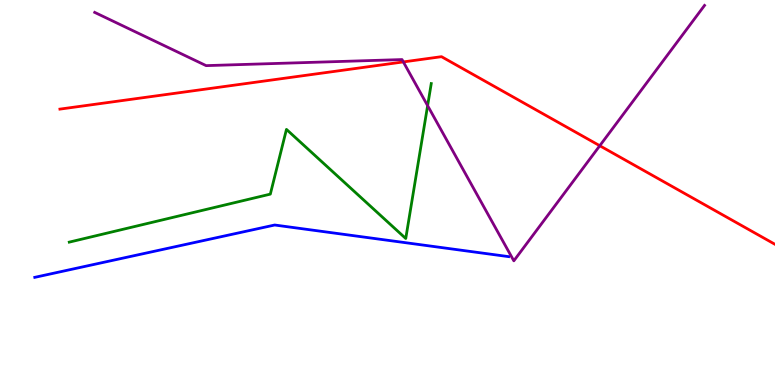[{'lines': ['blue', 'red'], 'intersections': []}, {'lines': ['green', 'red'], 'intersections': []}, {'lines': ['purple', 'red'], 'intersections': [{'x': 5.2, 'y': 8.39}, {'x': 7.74, 'y': 6.21}]}, {'lines': ['blue', 'green'], 'intersections': []}, {'lines': ['blue', 'purple'], 'intersections': []}, {'lines': ['green', 'purple'], 'intersections': [{'x': 5.52, 'y': 7.26}]}]